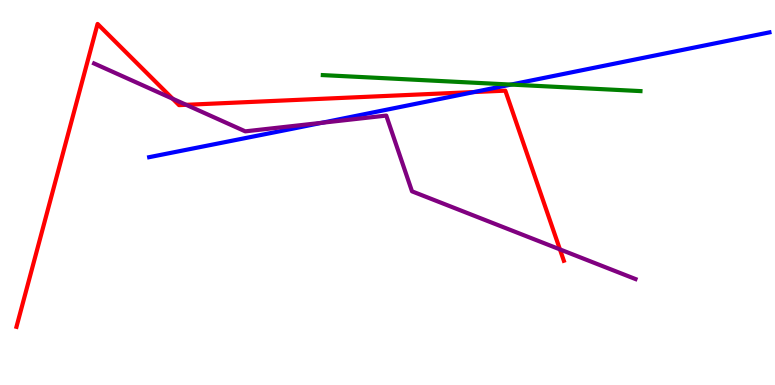[{'lines': ['blue', 'red'], 'intersections': [{'x': 6.12, 'y': 7.61}]}, {'lines': ['green', 'red'], 'intersections': []}, {'lines': ['purple', 'red'], 'intersections': [{'x': 2.23, 'y': 7.44}, {'x': 2.4, 'y': 7.28}, {'x': 7.22, 'y': 3.52}]}, {'lines': ['blue', 'green'], 'intersections': [{'x': 6.59, 'y': 7.8}]}, {'lines': ['blue', 'purple'], 'intersections': [{'x': 4.15, 'y': 6.81}]}, {'lines': ['green', 'purple'], 'intersections': []}]